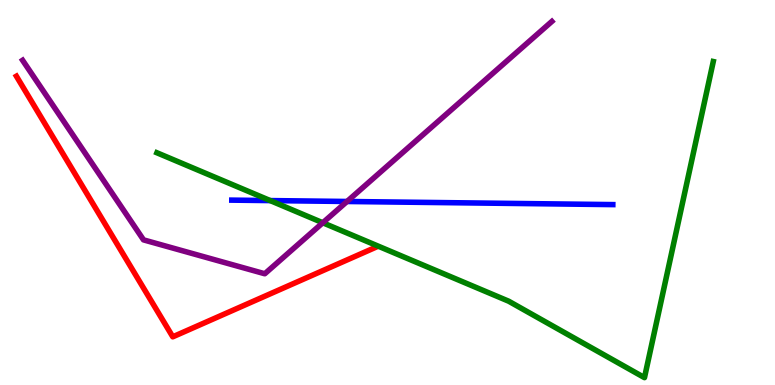[{'lines': ['blue', 'red'], 'intersections': []}, {'lines': ['green', 'red'], 'intersections': []}, {'lines': ['purple', 'red'], 'intersections': []}, {'lines': ['blue', 'green'], 'intersections': [{'x': 3.49, 'y': 4.79}]}, {'lines': ['blue', 'purple'], 'intersections': [{'x': 4.48, 'y': 4.77}]}, {'lines': ['green', 'purple'], 'intersections': [{'x': 4.17, 'y': 4.21}]}]